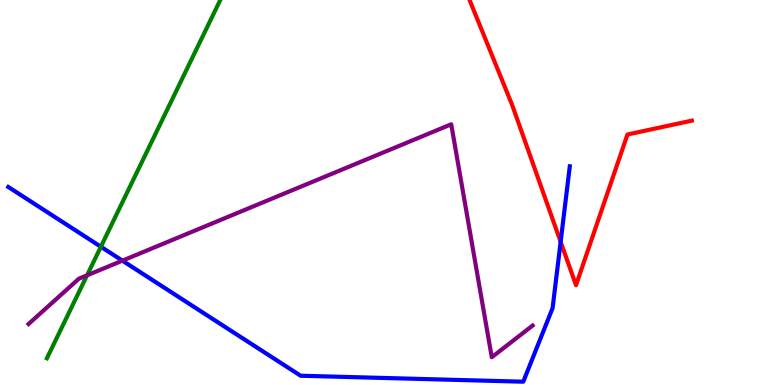[{'lines': ['blue', 'red'], 'intersections': [{'x': 7.23, 'y': 3.72}]}, {'lines': ['green', 'red'], 'intersections': []}, {'lines': ['purple', 'red'], 'intersections': []}, {'lines': ['blue', 'green'], 'intersections': [{'x': 1.3, 'y': 3.59}]}, {'lines': ['blue', 'purple'], 'intersections': [{'x': 1.58, 'y': 3.23}]}, {'lines': ['green', 'purple'], 'intersections': [{'x': 1.12, 'y': 2.85}]}]